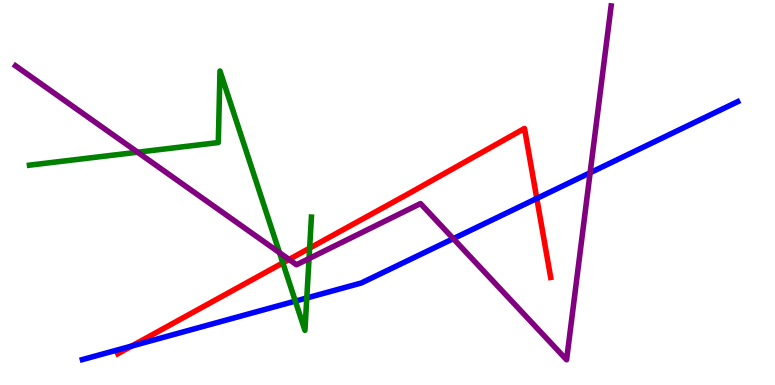[{'lines': ['blue', 'red'], 'intersections': [{'x': 1.7, 'y': 1.01}, {'x': 6.93, 'y': 4.85}]}, {'lines': ['green', 'red'], 'intersections': [{'x': 3.65, 'y': 3.17}, {'x': 4.0, 'y': 3.55}]}, {'lines': ['purple', 'red'], 'intersections': [{'x': 3.73, 'y': 3.26}]}, {'lines': ['blue', 'green'], 'intersections': [{'x': 3.81, 'y': 2.18}, {'x': 3.96, 'y': 2.26}]}, {'lines': ['blue', 'purple'], 'intersections': [{'x': 5.85, 'y': 3.8}, {'x': 7.61, 'y': 5.51}]}, {'lines': ['green', 'purple'], 'intersections': [{'x': 1.78, 'y': 6.05}, {'x': 3.61, 'y': 3.44}, {'x': 3.99, 'y': 3.28}]}]